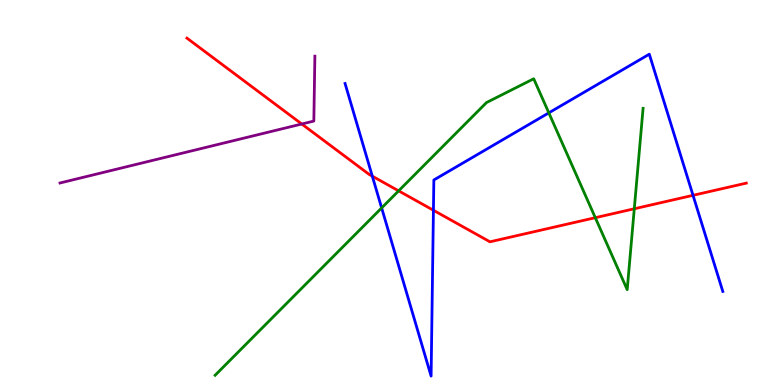[{'lines': ['blue', 'red'], 'intersections': [{'x': 4.8, 'y': 5.42}, {'x': 5.59, 'y': 4.54}, {'x': 8.94, 'y': 4.93}]}, {'lines': ['green', 'red'], 'intersections': [{'x': 5.14, 'y': 5.04}, {'x': 7.68, 'y': 4.35}, {'x': 8.18, 'y': 4.58}]}, {'lines': ['purple', 'red'], 'intersections': [{'x': 3.89, 'y': 6.78}]}, {'lines': ['blue', 'green'], 'intersections': [{'x': 4.92, 'y': 4.6}, {'x': 7.08, 'y': 7.07}]}, {'lines': ['blue', 'purple'], 'intersections': []}, {'lines': ['green', 'purple'], 'intersections': []}]